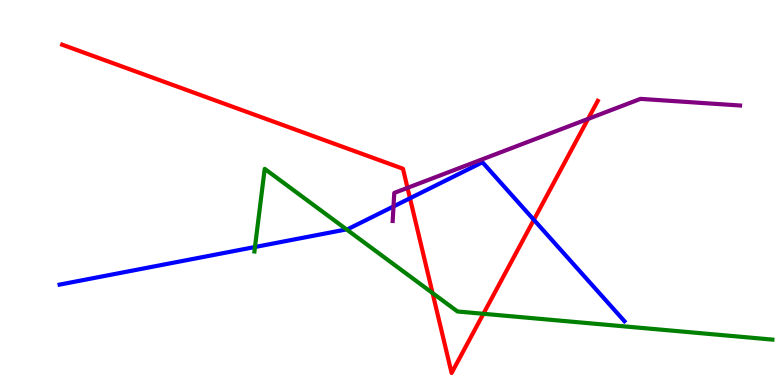[{'lines': ['blue', 'red'], 'intersections': [{'x': 5.29, 'y': 4.85}, {'x': 6.89, 'y': 4.29}]}, {'lines': ['green', 'red'], 'intersections': [{'x': 5.58, 'y': 2.39}, {'x': 6.24, 'y': 1.85}]}, {'lines': ['purple', 'red'], 'intersections': [{'x': 5.26, 'y': 5.12}, {'x': 7.59, 'y': 6.91}]}, {'lines': ['blue', 'green'], 'intersections': [{'x': 3.29, 'y': 3.58}, {'x': 4.47, 'y': 4.04}]}, {'lines': ['blue', 'purple'], 'intersections': [{'x': 5.08, 'y': 4.64}]}, {'lines': ['green', 'purple'], 'intersections': []}]